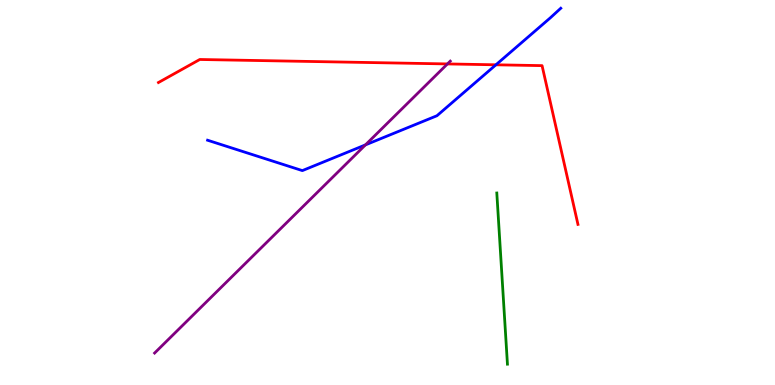[{'lines': ['blue', 'red'], 'intersections': [{'x': 6.4, 'y': 8.32}]}, {'lines': ['green', 'red'], 'intersections': []}, {'lines': ['purple', 'red'], 'intersections': [{'x': 5.77, 'y': 8.34}]}, {'lines': ['blue', 'green'], 'intersections': []}, {'lines': ['blue', 'purple'], 'intersections': [{'x': 4.72, 'y': 6.24}]}, {'lines': ['green', 'purple'], 'intersections': []}]